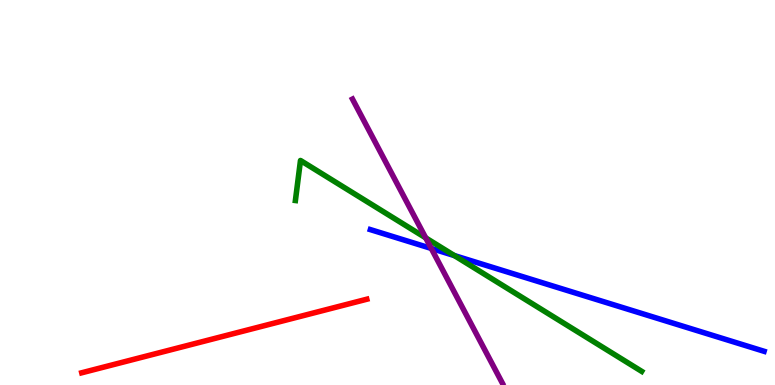[{'lines': ['blue', 'red'], 'intersections': []}, {'lines': ['green', 'red'], 'intersections': []}, {'lines': ['purple', 'red'], 'intersections': []}, {'lines': ['blue', 'green'], 'intersections': [{'x': 5.86, 'y': 3.36}]}, {'lines': ['blue', 'purple'], 'intersections': [{'x': 5.56, 'y': 3.55}]}, {'lines': ['green', 'purple'], 'intersections': [{'x': 5.49, 'y': 3.82}]}]